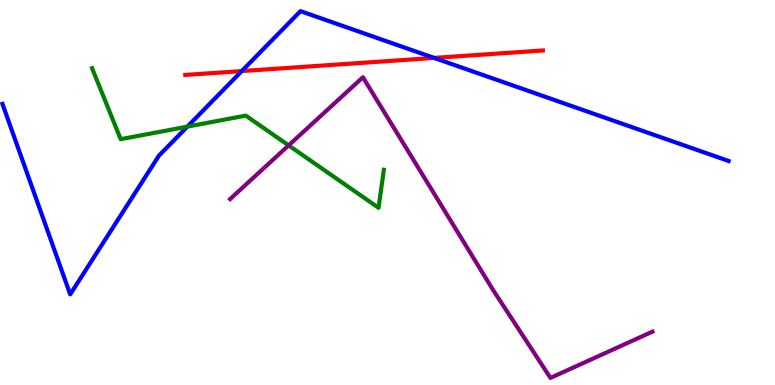[{'lines': ['blue', 'red'], 'intersections': [{'x': 3.12, 'y': 8.15}, {'x': 5.6, 'y': 8.5}]}, {'lines': ['green', 'red'], 'intersections': []}, {'lines': ['purple', 'red'], 'intersections': []}, {'lines': ['blue', 'green'], 'intersections': [{'x': 2.42, 'y': 6.71}]}, {'lines': ['blue', 'purple'], 'intersections': []}, {'lines': ['green', 'purple'], 'intersections': [{'x': 3.72, 'y': 6.22}]}]